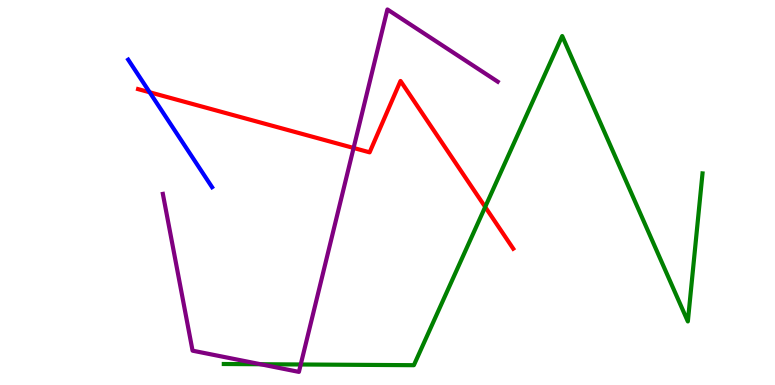[{'lines': ['blue', 'red'], 'intersections': [{'x': 1.93, 'y': 7.6}]}, {'lines': ['green', 'red'], 'intersections': [{'x': 6.26, 'y': 4.62}]}, {'lines': ['purple', 'red'], 'intersections': [{'x': 4.56, 'y': 6.16}]}, {'lines': ['blue', 'green'], 'intersections': []}, {'lines': ['blue', 'purple'], 'intersections': []}, {'lines': ['green', 'purple'], 'intersections': [{'x': 3.36, 'y': 0.539}, {'x': 3.88, 'y': 0.533}]}]